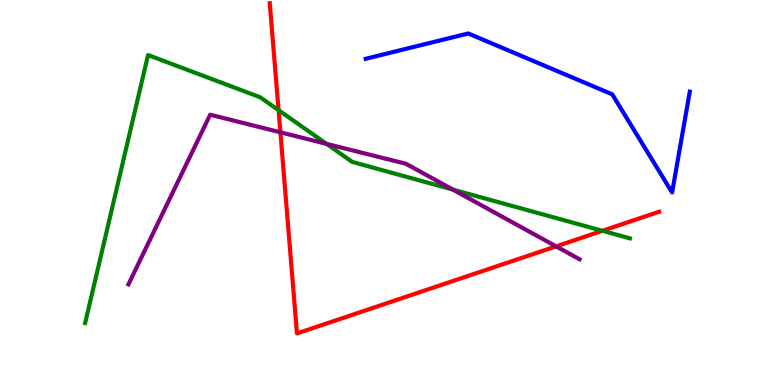[{'lines': ['blue', 'red'], 'intersections': []}, {'lines': ['green', 'red'], 'intersections': [{'x': 3.59, 'y': 7.14}, {'x': 7.77, 'y': 4.01}]}, {'lines': ['purple', 'red'], 'intersections': [{'x': 3.62, 'y': 6.56}, {'x': 7.18, 'y': 3.6}]}, {'lines': ['blue', 'green'], 'intersections': []}, {'lines': ['blue', 'purple'], 'intersections': []}, {'lines': ['green', 'purple'], 'intersections': [{'x': 4.21, 'y': 6.26}, {'x': 5.85, 'y': 5.07}]}]